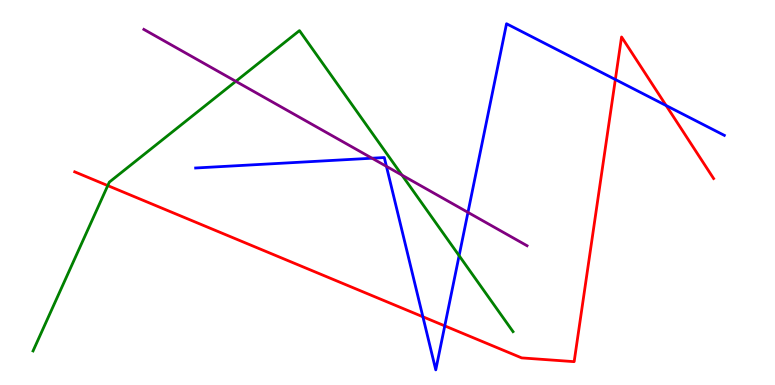[{'lines': ['blue', 'red'], 'intersections': [{'x': 5.46, 'y': 1.77}, {'x': 5.74, 'y': 1.54}, {'x': 7.94, 'y': 7.93}, {'x': 8.6, 'y': 7.26}]}, {'lines': ['green', 'red'], 'intersections': [{'x': 1.39, 'y': 5.18}]}, {'lines': ['purple', 'red'], 'intersections': []}, {'lines': ['blue', 'green'], 'intersections': [{'x': 5.92, 'y': 3.36}]}, {'lines': ['blue', 'purple'], 'intersections': [{'x': 4.8, 'y': 5.89}, {'x': 4.99, 'y': 5.68}, {'x': 6.04, 'y': 4.48}]}, {'lines': ['green', 'purple'], 'intersections': [{'x': 3.04, 'y': 7.89}, {'x': 5.19, 'y': 5.45}]}]